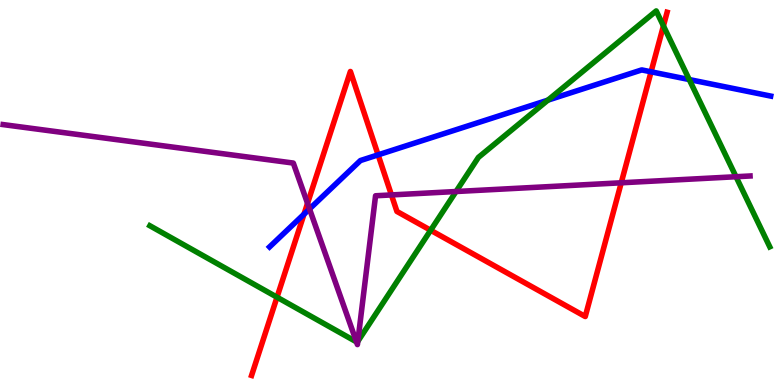[{'lines': ['blue', 'red'], 'intersections': [{'x': 3.92, 'y': 4.44}, {'x': 4.88, 'y': 5.98}, {'x': 8.4, 'y': 8.13}]}, {'lines': ['green', 'red'], 'intersections': [{'x': 3.57, 'y': 2.28}, {'x': 5.56, 'y': 4.02}, {'x': 8.56, 'y': 9.33}]}, {'lines': ['purple', 'red'], 'intersections': [{'x': 3.97, 'y': 4.72}, {'x': 5.05, 'y': 4.94}, {'x': 8.02, 'y': 5.25}]}, {'lines': ['blue', 'green'], 'intersections': [{'x': 7.07, 'y': 7.4}, {'x': 8.89, 'y': 7.93}]}, {'lines': ['blue', 'purple'], 'intersections': [{'x': 3.99, 'y': 4.57}]}, {'lines': ['green', 'purple'], 'intersections': [{'x': 4.6, 'y': 1.12}, {'x': 4.62, 'y': 1.13}, {'x': 5.88, 'y': 5.03}, {'x': 9.5, 'y': 5.41}]}]